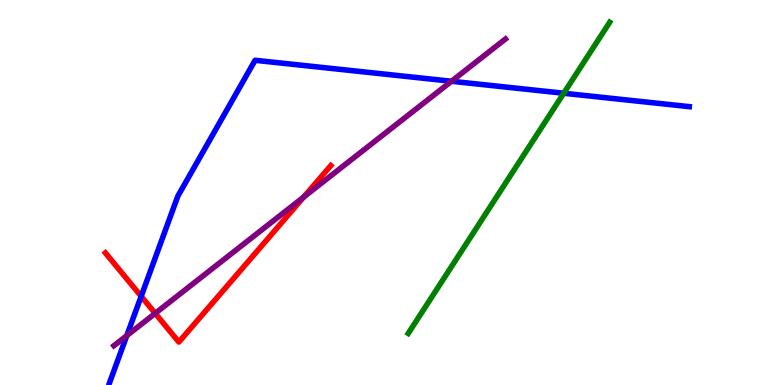[{'lines': ['blue', 'red'], 'intersections': [{'x': 1.82, 'y': 2.3}]}, {'lines': ['green', 'red'], 'intersections': []}, {'lines': ['purple', 'red'], 'intersections': [{'x': 2.0, 'y': 1.86}, {'x': 3.92, 'y': 4.88}]}, {'lines': ['blue', 'green'], 'intersections': [{'x': 7.27, 'y': 7.58}]}, {'lines': ['blue', 'purple'], 'intersections': [{'x': 1.64, 'y': 1.28}, {'x': 5.83, 'y': 7.89}]}, {'lines': ['green', 'purple'], 'intersections': []}]